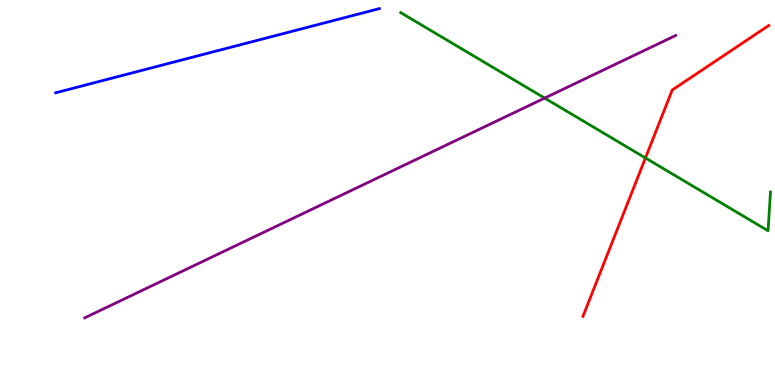[{'lines': ['blue', 'red'], 'intersections': []}, {'lines': ['green', 'red'], 'intersections': [{'x': 8.33, 'y': 5.9}]}, {'lines': ['purple', 'red'], 'intersections': []}, {'lines': ['blue', 'green'], 'intersections': []}, {'lines': ['blue', 'purple'], 'intersections': []}, {'lines': ['green', 'purple'], 'intersections': [{'x': 7.03, 'y': 7.45}]}]